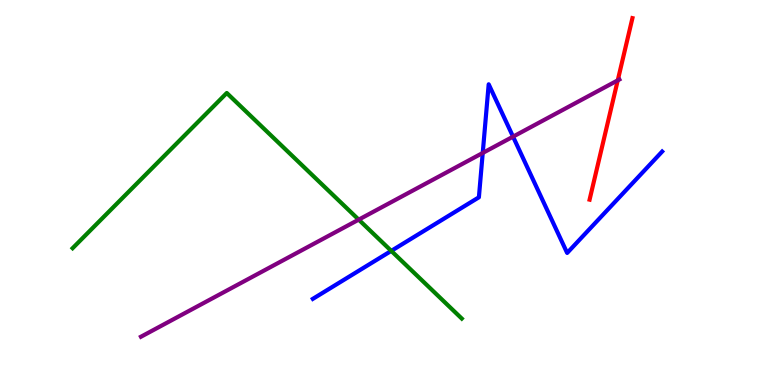[{'lines': ['blue', 'red'], 'intersections': []}, {'lines': ['green', 'red'], 'intersections': []}, {'lines': ['purple', 'red'], 'intersections': [{'x': 7.97, 'y': 7.91}]}, {'lines': ['blue', 'green'], 'intersections': [{'x': 5.05, 'y': 3.48}]}, {'lines': ['blue', 'purple'], 'intersections': [{'x': 6.23, 'y': 6.03}, {'x': 6.62, 'y': 6.45}]}, {'lines': ['green', 'purple'], 'intersections': [{'x': 4.63, 'y': 4.3}]}]